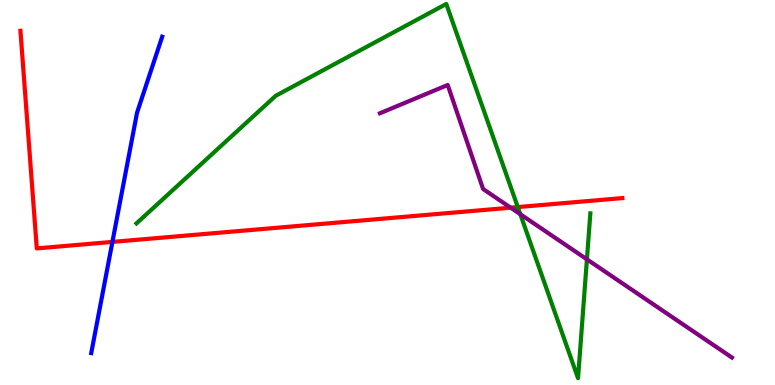[{'lines': ['blue', 'red'], 'intersections': [{'x': 1.45, 'y': 3.72}]}, {'lines': ['green', 'red'], 'intersections': [{'x': 6.68, 'y': 4.62}]}, {'lines': ['purple', 'red'], 'intersections': [{'x': 6.59, 'y': 4.61}]}, {'lines': ['blue', 'green'], 'intersections': []}, {'lines': ['blue', 'purple'], 'intersections': []}, {'lines': ['green', 'purple'], 'intersections': [{'x': 6.71, 'y': 4.44}, {'x': 7.57, 'y': 3.26}]}]